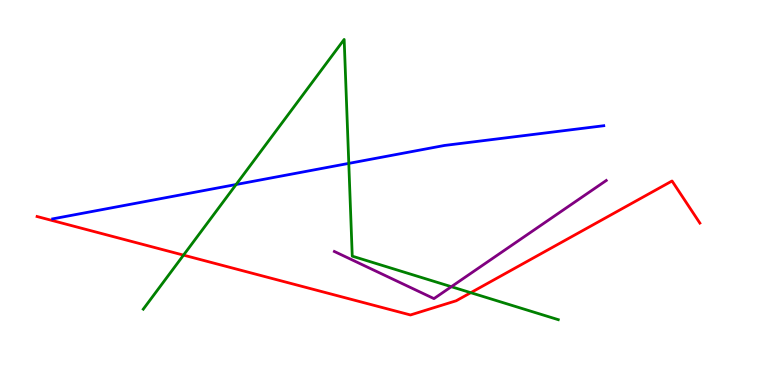[{'lines': ['blue', 'red'], 'intersections': []}, {'lines': ['green', 'red'], 'intersections': [{'x': 2.37, 'y': 3.37}, {'x': 6.07, 'y': 2.4}]}, {'lines': ['purple', 'red'], 'intersections': []}, {'lines': ['blue', 'green'], 'intersections': [{'x': 3.05, 'y': 5.21}, {'x': 4.5, 'y': 5.76}]}, {'lines': ['blue', 'purple'], 'intersections': []}, {'lines': ['green', 'purple'], 'intersections': [{'x': 5.82, 'y': 2.55}]}]